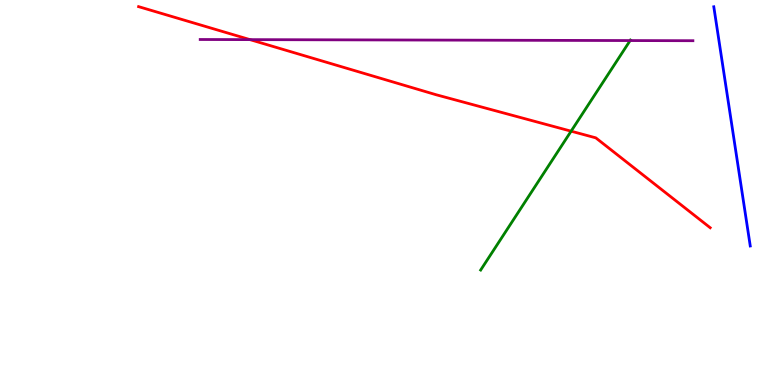[{'lines': ['blue', 'red'], 'intersections': []}, {'lines': ['green', 'red'], 'intersections': [{'x': 7.37, 'y': 6.59}]}, {'lines': ['purple', 'red'], 'intersections': [{'x': 3.23, 'y': 8.97}]}, {'lines': ['blue', 'green'], 'intersections': []}, {'lines': ['blue', 'purple'], 'intersections': []}, {'lines': ['green', 'purple'], 'intersections': [{'x': 8.13, 'y': 8.95}]}]